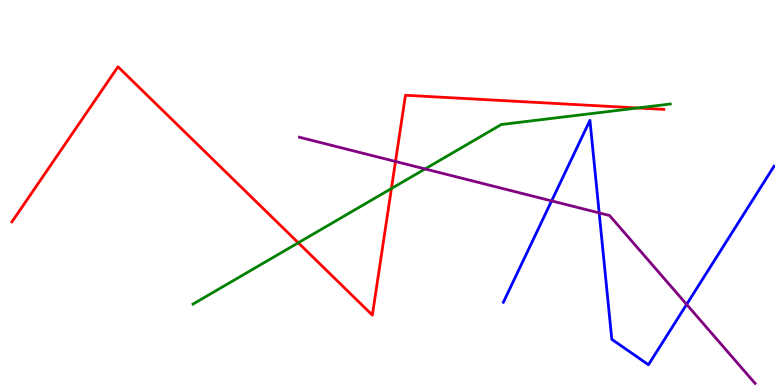[{'lines': ['blue', 'red'], 'intersections': []}, {'lines': ['green', 'red'], 'intersections': [{'x': 3.85, 'y': 3.69}, {'x': 5.05, 'y': 5.1}, {'x': 8.23, 'y': 7.2}]}, {'lines': ['purple', 'red'], 'intersections': [{'x': 5.1, 'y': 5.81}]}, {'lines': ['blue', 'green'], 'intersections': []}, {'lines': ['blue', 'purple'], 'intersections': [{'x': 7.12, 'y': 4.78}, {'x': 7.73, 'y': 4.47}, {'x': 8.86, 'y': 2.09}]}, {'lines': ['green', 'purple'], 'intersections': [{'x': 5.48, 'y': 5.61}]}]